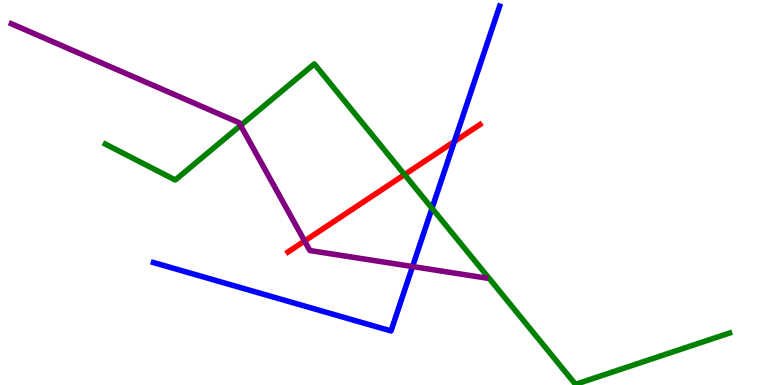[{'lines': ['blue', 'red'], 'intersections': [{'x': 5.86, 'y': 6.32}]}, {'lines': ['green', 'red'], 'intersections': [{'x': 5.22, 'y': 5.46}]}, {'lines': ['purple', 'red'], 'intersections': [{'x': 3.93, 'y': 3.74}]}, {'lines': ['blue', 'green'], 'intersections': [{'x': 5.57, 'y': 4.59}]}, {'lines': ['blue', 'purple'], 'intersections': [{'x': 5.32, 'y': 3.08}]}, {'lines': ['green', 'purple'], 'intersections': [{'x': 3.1, 'y': 6.74}]}]